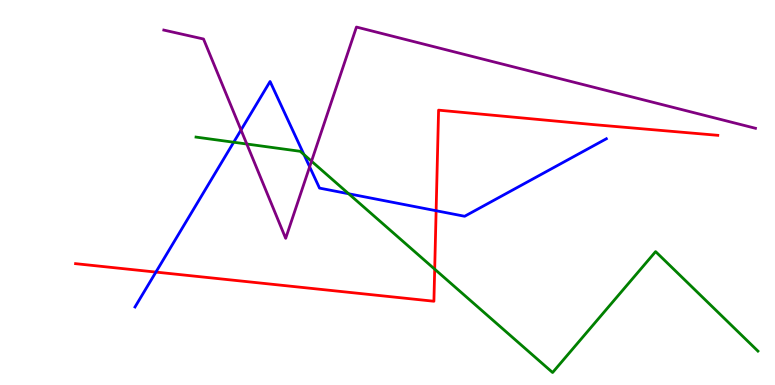[{'lines': ['blue', 'red'], 'intersections': [{'x': 2.01, 'y': 2.93}, {'x': 5.63, 'y': 4.53}]}, {'lines': ['green', 'red'], 'intersections': [{'x': 5.61, 'y': 3.01}]}, {'lines': ['purple', 'red'], 'intersections': []}, {'lines': ['blue', 'green'], 'intersections': [{'x': 3.02, 'y': 6.31}, {'x': 3.92, 'y': 5.98}, {'x': 4.5, 'y': 4.97}]}, {'lines': ['blue', 'purple'], 'intersections': [{'x': 3.11, 'y': 6.62}, {'x': 4.0, 'y': 5.67}]}, {'lines': ['green', 'purple'], 'intersections': [{'x': 3.18, 'y': 6.26}, {'x': 4.02, 'y': 5.81}]}]